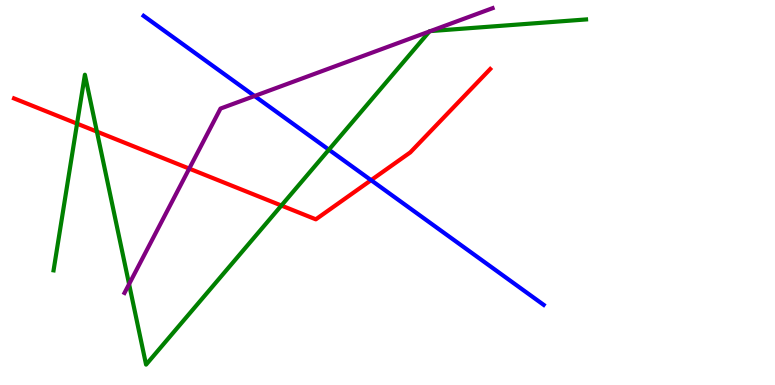[{'lines': ['blue', 'red'], 'intersections': [{'x': 4.79, 'y': 5.32}]}, {'lines': ['green', 'red'], 'intersections': [{'x': 0.994, 'y': 6.79}, {'x': 1.25, 'y': 6.58}, {'x': 3.63, 'y': 4.66}]}, {'lines': ['purple', 'red'], 'intersections': [{'x': 2.44, 'y': 5.62}]}, {'lines': ['blue', 'green'], 'intersections': [{'x': 4.24, 'y': 6.11}]}, {'lines': ['blue', 'purple'], 'intersections': [{'x': 3.28, 'y': 7.51}]}, {'lines': ['green', 'purple'], 'intersections': [{'x': 1.67, 'y': 2.62}, {'x': 5.54, 'y': 9.18}, {'x': 5.55, 'y': 9.19}]}]